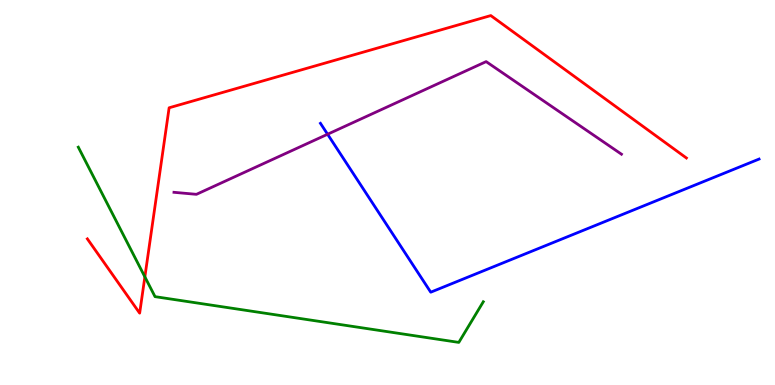[{'lines': ['blue', 'red'], 'intersections': []}, {'lines': ['green', 'red'], 'intersections': [{'x': 1.87, 'y': 2.81}]}, {'lines': ['purple', 'red'], 'intersections': []}, {'lines': ['blue', 'green'], 'intersections': []}, {'lines': ['blue', 'purple'], 'intersections': [{'x': 4.23, 'y': 6.51}]}, {'lines': ['green', 'purple'], 'intersections': []}]